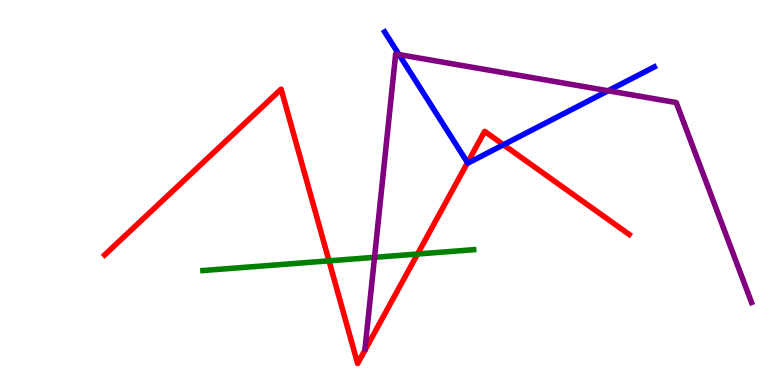[{'lines': ['blue', 'red'], 'intersections': [{'x': 6.03, 'y': 5.78}, {'x': 6.5, 'y': 6.24}]}, {'lines': ['green', 'red'], 'intersections': [{'x': 4.25, 'y': 3.22}, {'x': 5.39, 'y': 3.4}]}, {'lines': ['purple', 'red'], 'intersections': []}, {'lines': ['blue', 'green'], 'intersections': []}, {'lines': ['blue', 'purple'], 'intersections': [{'x': 5.15, 'y': 8.58}, {'x': 7.85, 'y': 7.64}]}, {'lines': ['green', 'purple'], 'intersections': [{'x': 4.83, 'y': 3.32}]}]